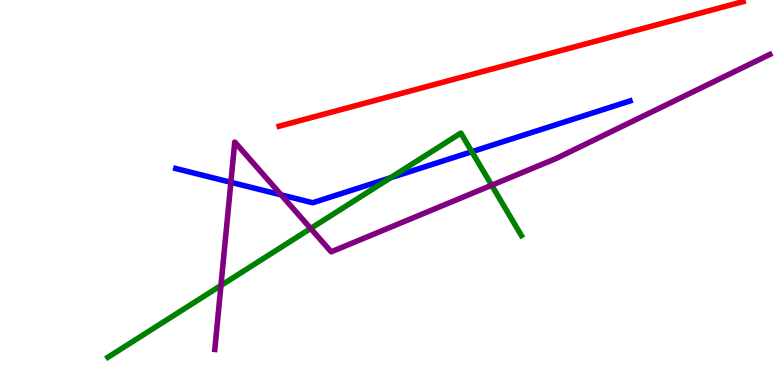[{'lines': ['blue', 'red'], 'intersections': []}, {'lines': ['green', 'red'], 'intersections': []}, {'lines': ['purple', 'red'], 'intersections': []}, {'lines': ['blue', 'green'], 'intersections': [{'x': 5.04, 'y': 5.38}, {'x': 6.09, 'y': 6.06}]}, {'lines': ['blue', 'purple'], 'intersections': [{'x': 2.98, 'y': 5.27}, {'x': 3.63, 'y': 4.94}]}, {'lines': ['green', 'purple'], 'intersections': [{'x': 2.85, 'y': 2.59}, {'x': 4.01, 'y': 4.07}, {'x': 6.34, 'y': 5.19}]}]